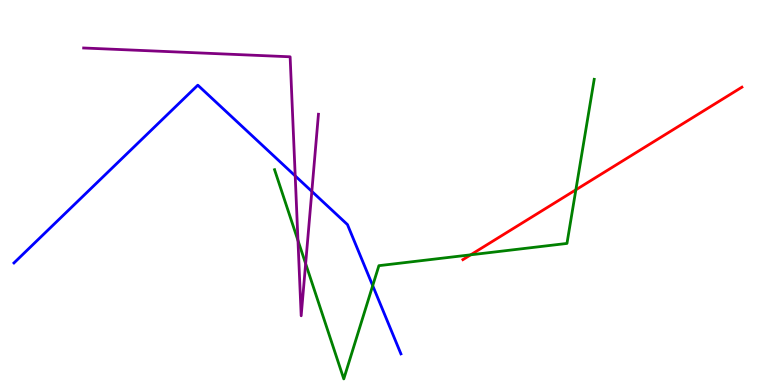[{'lines': ['blue', 'red'], 'intersections': []}, {'lines': ['green', 'red'], 'intersections': [{'x': 6.07, 'y': 3.38}, {'x': 7.43, 'y': 5.07}]}, {'lines': ['purple', 'red'], 'intersections': []}, {'lines': ['blue', 'green'], 'intersections': [{'x': 4.81, 'y': 2.58}]}, {'lines': ['blue', 'purple'], 'intersections': [{'x': 3.81, 'y': 5.43}, {'x': 4.02, 'y': 5.03}]}, {'lines': ['green', 'purple'], 'intersections': [{'x': 3.84, 'y': 3.76}, {'x': 3.94, 'y': 3.15}]}]